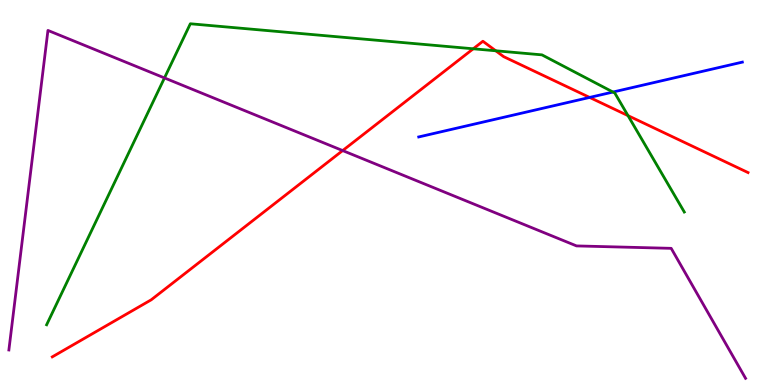[{'lines': ['blue', 'red'], 'intersections': [{'x': 7.61, 'y': 7.47}]}, {'lines': ['green', 'red'], 'intersections': [{'x': 6.11, 'y': 8.73}, {'x': 6.4, 'y': 8.68}, {'x': 8.1, 'y': 7.0}]}, {'lines': ['purple', 'red'], 'intersections': [{'x': 4.42, 'y': 6.09}]}, {'lines': ['blue', 'green'], 'intersections': [{'x': 7.91, 'y': 7.61}]}, {'lines': ['blue', 'purple'], 'intersections': []}, {'lines': ['green', 'purple'], 'intersections': [{'x': 2.12, 'y': 7.98}]}]